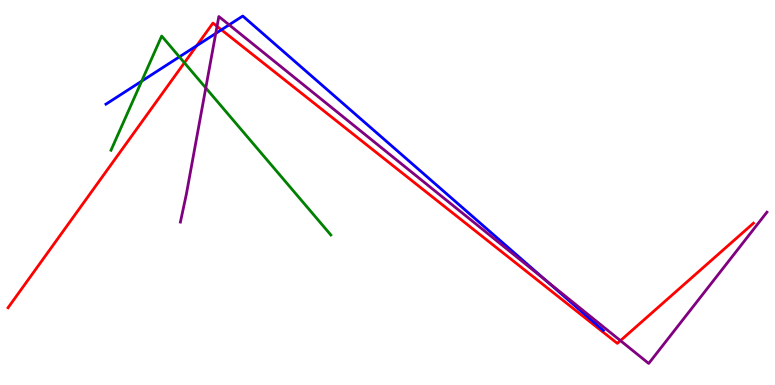[{'lines': ['blue', 'red'], 'intersections': [{'x': 2.54, 'y': 8.81}, {'x': 2.86, 'y': 9.23}]}, {'lines': ['green', 'red'], 'intersections': [{'x': 2.38, 'y': 8.37}]}, {'lines': ['purple', 'red'], 'intersections': [{'x': 2.8, 'y': 9.32}, {'x': 8.01, 'y': 1.15}]}, {'lines': ['blue', 'green'], 'intersections': [{'x': 1.83, 'y': 7.89}, {'x': 2.31, 'y': 8.52}]}, {'lines': ['blue', 'purple'], 'intersections': [{'x': 2.78, 'y': 9.13}, {'x': 2.96, 'y': 9.36}, {'x': 7.05, 'y': 2.7}]}, {'lines': ['green', 'purple'], 'intersections': [{'x': 2.66, 'y': 7.72}]}]